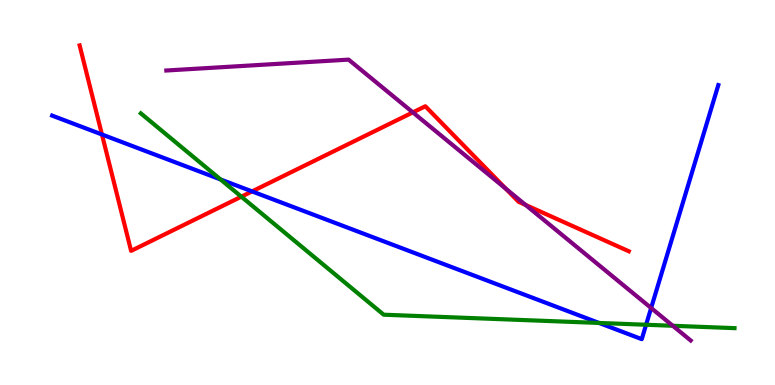[{'lines': ['blue', 'red'], 'intersections': [{'x': 1.32, 'y': 6.51}, {'x': 3.25, 'y': 5.03}]}, {'lines': ['green', 'red'], 'intersections': [{'x': 3.11, 'y': 4.89}]}, {'lines': ['purple', 'red'], 'intersections': [{'x': 5.33, 'y': 7.08}, {'x': 6.53, 'y': 5.1}, {'x': 6.78, 'y': 4.68}]}, {'lines': ['blue', 'green'], 'intersections': [{'x': 2.85, 'y': 5.34}, {'x': 7.73, 'y': 1.61}, {'x': 8.34, 'y': 1.56}]}, {'lines': ['blue', 'purple'], 'intersections': [{'x': 8.4, 'y': 2.0}]}, {'lines': ['green', 'purple'], 'intersections': [{'x': 8.68, 'y': 1.54}]}]